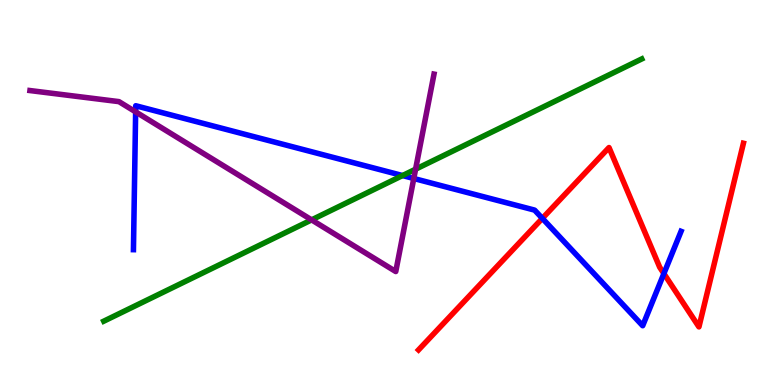[{'lines': ['blue', 'red'], 'intersections': [{'x': 7.0, 'y': 4.33}, {'x': 8.57, 'y': 2.89}]}, {'lines': ['green', 'red'], 'intersections': []}, {'lines': ['purple', 'red'], 'intersections': []}, {'lines': ['blue', 'green'], 'intersections': [{'x': 5.19, 'y': 5.44}]}, {'lines': ['blue', 'purple'], 'intersections': [{'x': 1.75, 'y': 7.09}, {'x': 5.34, 'y': 5.36}]}, {'lines': ['green', 'purple'], 'intersections': [{'x': 4.02, 'y': 4.29}, {'x': 5.36, 'y': 5.61}]}]